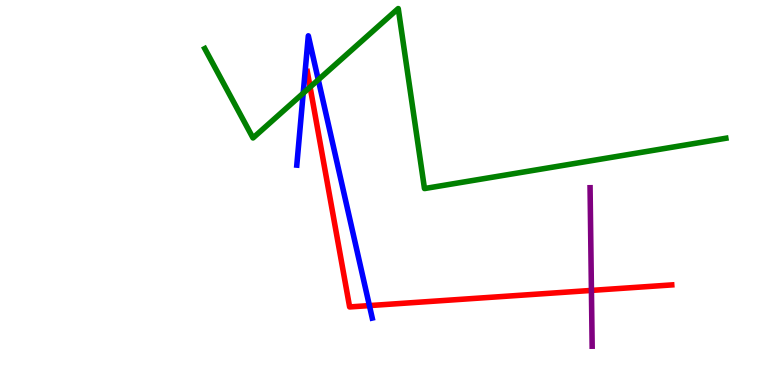[{'lines': ['blue', 'red'], 'intersections': [{'x': 4.77, 'y': 2.06}]}, {'lines': ['green', 'red'], 'intersections': [{'x': 4.0, 'y': 7.74}]}, {'lines': ['purple', 'red'], 'intersections': [{'x': 7.63, 'y': 2.46}]}, {'lines': ['blue', 'green'], 'intersections': [{'x': 3.91, 'y': 7.58}, {'x': 4.11, 'y': 7.93}]}, {'lines': ['blue', 'purple'], 'intersections': []}, {'lines': ['green', 'purple'], 'intersections': []}]